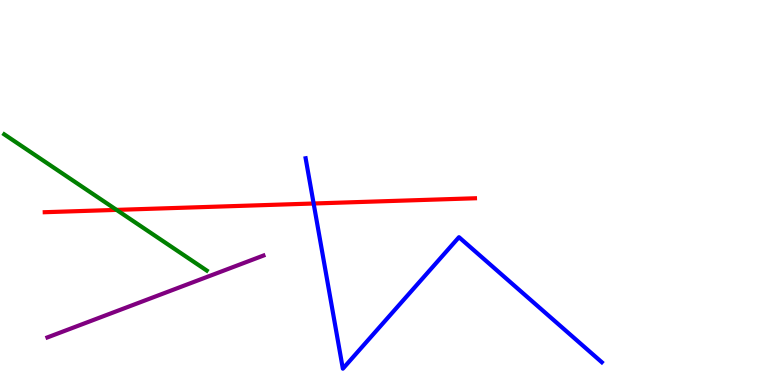[{'lines': ['blue', 'red'], 'intersections': [{'x': 4.05, 'y': 4.71}]}, {'lines': ['green', 'red'], 'intersections': [{'x': 1.5, 'y': 4.55}]}, {'lines': ['purple', 'red'], 'intersections': []}, {'lines': ['blue', 'green'], 'intersections': []}, {'lines': ['blue', 'purple'], 'intersections': []}, {'lines': ['green', 'purple'], 'intersections': []}]